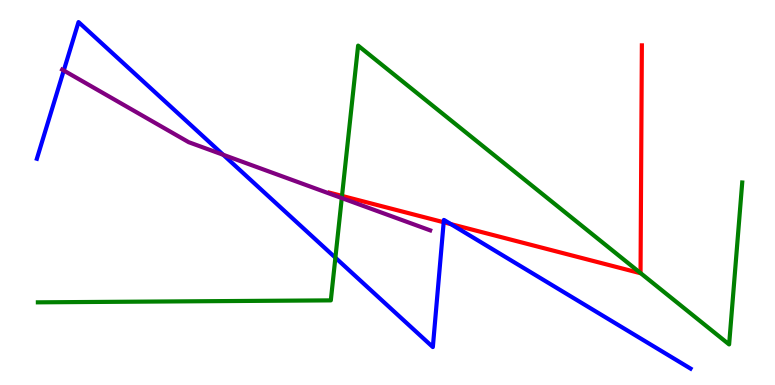[{'lines': ['blue', 'red'], 'intersections': [{'x': 5.72, 'y': 4.23}, {'x': 5.82, 'y': 4.18}]}, {'lines': ['green', 'red'], 'intersections': [{'x': 4.41, 'y': 4.91}, {'x': 8.27, 'y': 2.91}]}, {'lines': ['purple', 'red'], 'intersections': []}, {'lines': ['blue', 'green'], 'intersections': [{'x': 4.33, 'y': 3.31}]}, {'lines': ['blue', 'purple'], 'intersections': [{'x': 0.823, 'y': 8.17}, {'x': 2.88, 'y': 5.98}]}, {'lines': ['green', 'purple'], 'intersections': [{'x': 4.41, 'y': 4.86}]}]